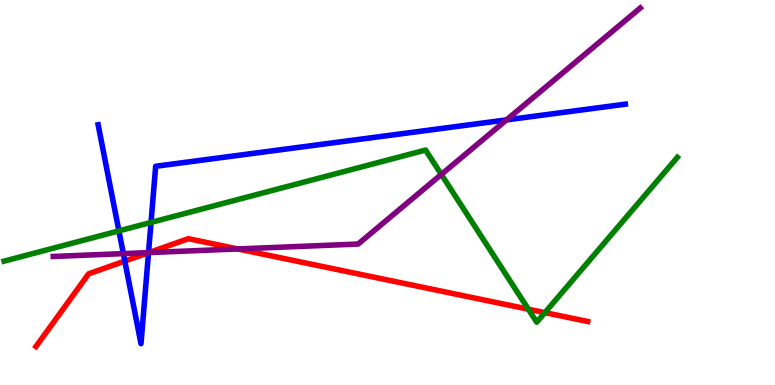[{'lines': ['blue', 'red'], 'intersections': [{'x': 1.61, 'y': 3.22}, {'x': 1.92, 'y': 3.44}]}, {'lines': ['green', 'red'], 'intersections': [{'x': 6.82, 'y': 1.97}, {'x': 7.03, 'y': 1.88}]}, {'lines': ['purple', 'red'], 'intersections': [{'x': 1.92, 'y': 3.44}, {'x': 3.07, 'y': 3.53}]}, {'lines': ['blue', 'green'], 'intersections': [{'x': 1.53, 'y': 4.0}, {'x': 1.95, 'y': 4.22}]}, {'lines': ['blue', 'purple'], 'intersections': [{'x': 1.59, 'y': 3.41}, {'x': 1.92, 'y': 3.44}, {'x': 6.54, 'y': 6.89}]}, {'lines': ['green', 'purple'], 'intersections': [{'x': 5.69, 'y': 5.47}]}]